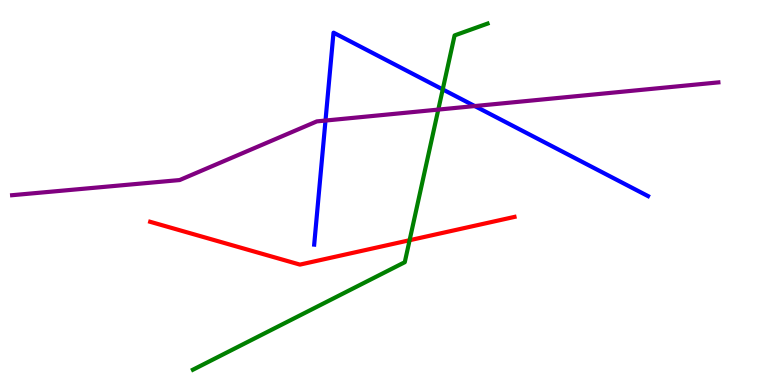[{'lines': ['blue', 'red'], 'intersections': []}, {'lines': ['green', 'red'], 'intersections': [{'x': 5.29, 'y': 3.76}]}, {'lines': ['purple', 'red'], 'intersections': []}, {'lines': ['blue', 'green'], 'intersections': [{'x': 5.71, 'y': 7.68}]}, {'lines': ['blue', 'purple'], 'intersections': [{'x': 4.2, 'y': 6.87}, {'x': 6.13, 'y': 7.25}]}, {'lines': ['green', 'purple'], 'intersections': [{'x': 5.66, 'y': 7.15}]}]